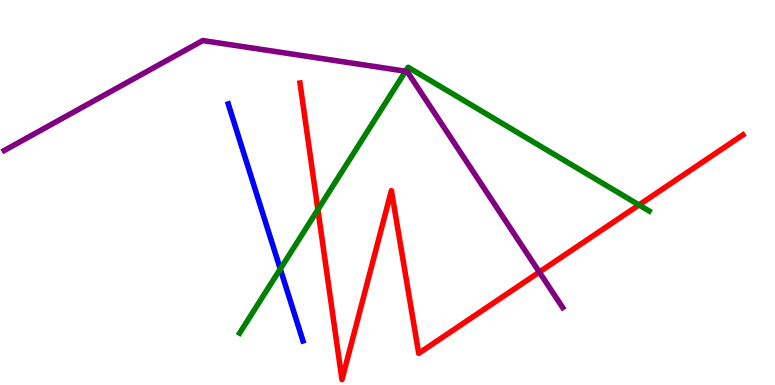[{'lines': ['blue', 'red'], 'intersections': []}, {'lines': ['green', 'red'], 'intersections': [{'x': 4.1, 'y': 4.56}, {'x': 8.25, 'y': 4.68}]}, {'lines': ['purple', 'red'], 'intersections': [{'x': 6.96, 'y': 2.93}]}, {'lines': ['blue', 'green'], 'intersections': [{'x': 3.62, 'y': 3.01}]}, {'lines': ['blue', 'purple'], 'intersections': []}, {'lines': ['green', 'purple'], 'intersections': [{'x': 5.23, 'y': 8.15}]}]